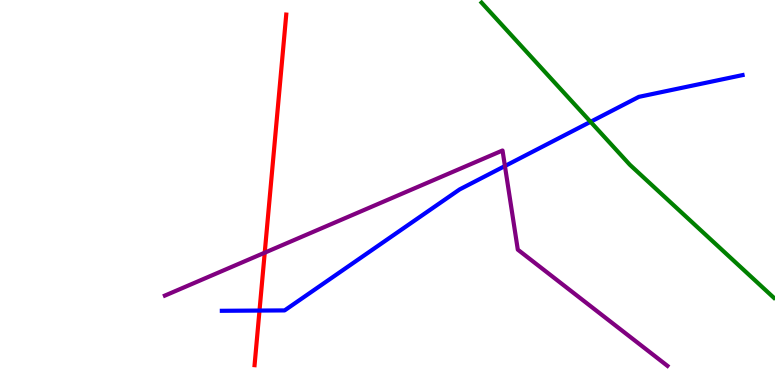[{'lines': ['blue', 'red'], 'intersections': [{'x': 3.35, 'y': 1.93}]}, {'lines': ['green', 'red'], 'intersections': []}, {'lines': ['purple', 'red'], 'intersections': [{'x': 3.42, 'y': 3.44}]}, {'lines': ['blue', 'green'], 'intersections': [{'x': 7.62, 'y': 6.84}]}, {'lines': ['blue', 'purple'], 'intersections': [{'x': 6.52, 'y': 5.69}]}, {'lines': ['green', 'purple'], 'intersections': []}]